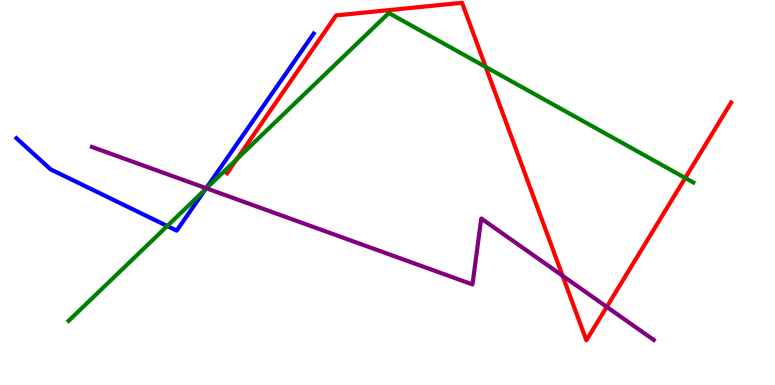[{'lines': ['blue', 'red'], 'intersections': []}, {'lines': ['green', 'red'], 'intersections': [{'x': 3.06, 'y': 5.87}, {'x': 6.27, 'y': 8.26}, {'x': 8.84, 'y': 5.38}]}, {'lines': ['purple', 'red'], 'intersections': [{'x': 7.26, 'y': 2.84}, {'x': 7.83, 'y': 2.03}]}, {'lines': ['blue', 'green'], 'intersections': [{'x': 2.16, 'y': 4.13}, {'x': 2.65, 'y': 5.08}]}, {'lines': ['blue', 'purple'], 'intersections': [{'x': 2.66, 'y': 5.11}]}, {'lines': ['green', 'purple'], 'intersections': [{'x': 2.66, 'y': 5.11}]}]